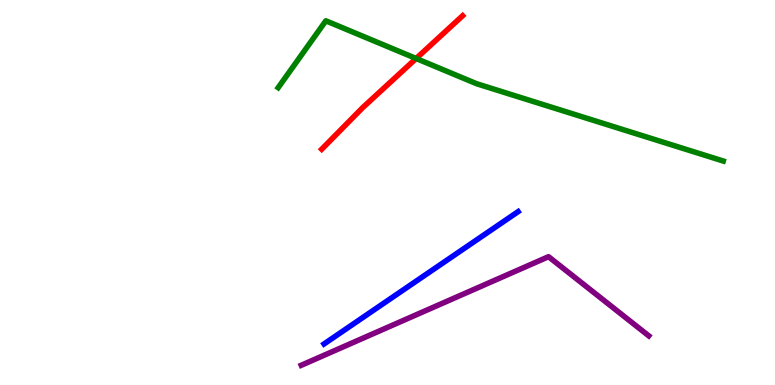[{'lines': ['blue', 'red'], 'intersections': []}, {'lines': ['green', 'red'], 'intersections': [{'x': 5.37, 'y': 8.48}]}, {'lines': ['purple', 'red'], 'intersections': []}, {'lines': ['blue', 'green'], 'intersections': []}, {'lines': ['blue', 'purple'], 'intersections': []}, {'lines': ['green', 'purple'], 'intersections': []}]